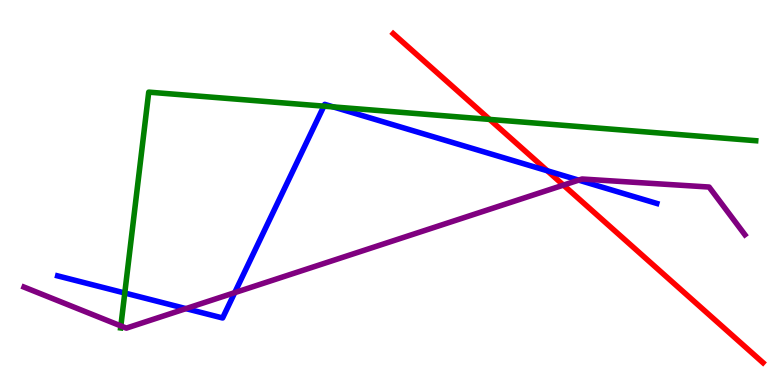[{'lines': ['blue', 'red'], 'intersections': [{'x': 7.06, 'y': 5.56}]}, {'lines': ['green', 'red'], 'intersections': [{'x': 6.32, 'y': 6.9}]}, {'lines': ['purple', 'red'], 'intersections': [{'x': 7.27, 'y': 5.19}]}, {'lines': ['blue', 'green'], 'intersections': [{'x': 1.61, 'y': 2.39}, {'x': 4.18, 'y': 7.24}, {'x': 4.3, 'y': 7.22}]}, {'lines': ['blue', 'purple'], 'intersections': [{'x': 2.4, 'y': 1.98}, {'x': 3.03, 'y': 2.4}, {'x': 7.47, 'y': 5.32}]}, {'lines': ['green', 'purple'], 'intersections': [{'x': 1.56, 'y': 1.53}]}]